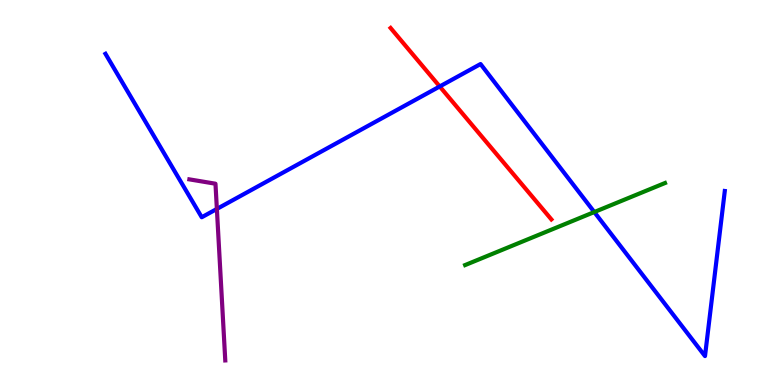[{'lines': ['blue', 'red'], 'intersections': [{'x': 5.67, 'y': 7.75}]}, {'lines': ['green', 'red'], 'intersections': []}, {'lines': ['purple', 'red'], 'intersections': []}, {'lines': ['blue', 'green'], 'intersections': [{'x': 7.67, 'y': 4.49}]}, {'lines': ['blue', 'purple'], 'intersections': [{'x': 2.8, 'y': 4.57}]}, {'lines': ['green', 'purple'], 'intersections': []}]